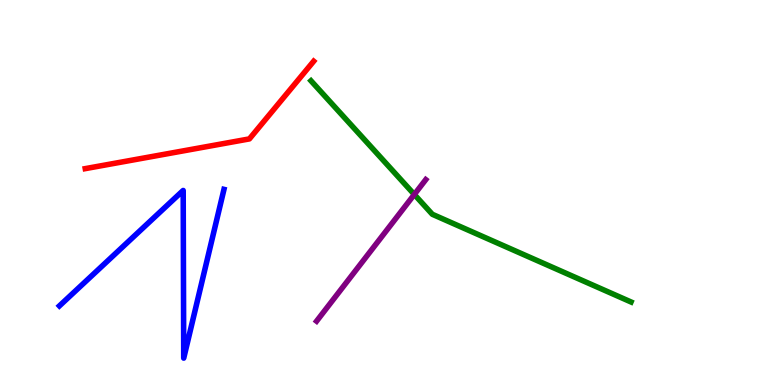[{'lines': ['blue', 'red'], 'intersections': []}, {'lines': ['green', 'red'], 'intersections': []}, {'lines': ['purple', 'red'], 'intersections': []}, {'lines': ['blue', 'green'], 'intersections': []}, {'lines': ['blue', 'purple'], 'intersections': []}, {'lines': ['green', 'purple'], 'intersections': [{'x': 5.35, 'y': 4.95}]}]